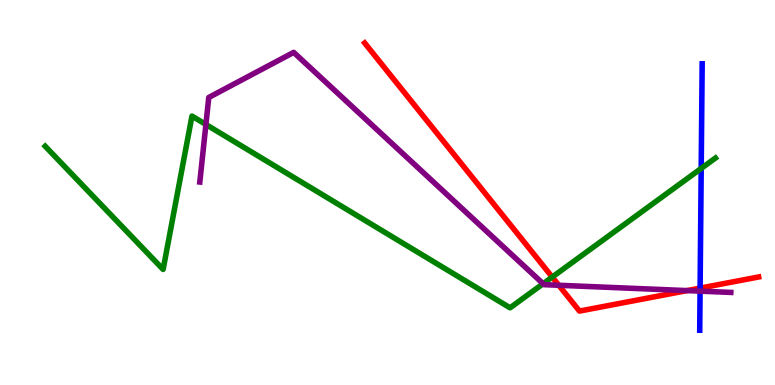[{'lines': ['blue', 'red'], 'intersections': [{'x': 9.03, 'y': 2.52}]}, {'lines': ['green', 'red'], 'intersections': [{'x': 7.13, 'y': 2.8}]}, {'lines': ['purple', 'red'], 'intersections': [{'x': 7.21, 'y': 2.59}, {'x': 8.87, 'y': 2.45}]}, {'lines': ['blue', 'green'], 'intersections': [{'x': 9.05, 'y': 5.63}]}, {'lines': ['blue', 'purple'], 'intersections': [{'x': 9.03, 'y': 2.44}]}, {'lines': ['green', 'purple'], 'intersections': [{'x': 2.66, 'y': 6.77}, {'x': 7.01, 'y': 2.63}]}]